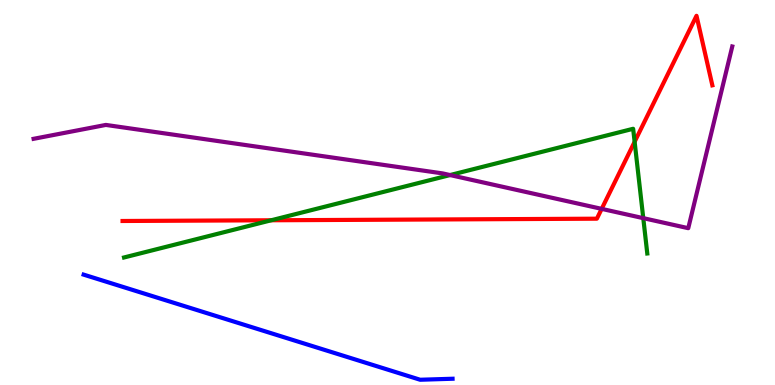[{'lines': ['blue', 'red'], 'intersections': []}, {'lines': ['green', 'red'], 'intersections': [{'x': 3.5, 'y': 4.28}, {'x': 8.19, 'y': 6.32}]}, {'lines': ['purple', 'red'], 'intersections': [{'x': 7.76, 'y': 4.57}]}, {'lines': ['blue', 'green'], 'intersections': []}, {'lines': ['blue', 'purple'], 'intersections': []}, {'lines': ['green', 'purple'], 'intersections': [{'x': 5.81, 'y': 5.45}, {'x': 8.3, 'y': 4.33}]}]